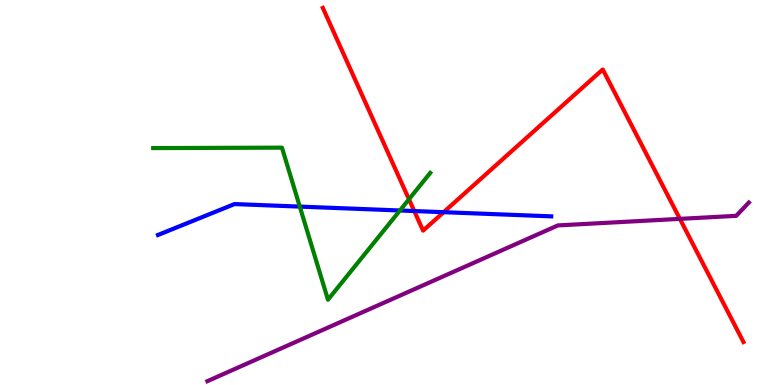[{'lines': ['blue', 'red'], 'intersections': [{'x': 5.35, 'y': 4.52}, {'x': 5.72, 'y': 4.49}]}, {'lines': ['green', 'red'], 'intersections': [{'x': 5.28, 'y': 4.82}]}, {'lines': ['purple', 'red'], 'intersections': [{'x': 8.77, 'y': 4.32}]}, {'lines': ['blue', 'green'], 'intersections': [{'x': 3.87, 'y': 4.63}, {'x': 5.16, 'y': 4.53}]}, {'lines': ['blue', 'purple'], 'intersections': []}, {'lines': ['green', 'purple'], 'intersections': []}]